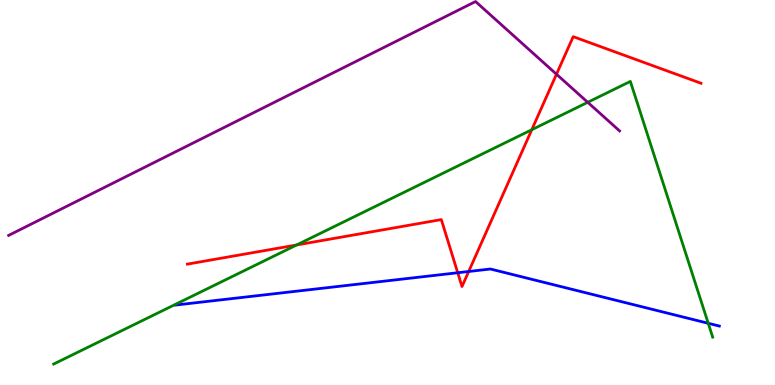[{'lines': ['blue', 'red'], 'intersections': [{'x': 5.91, 'y': 2.92}, {'x': 6.05, 'y': 2.95}]}, {'lines': ['green', 'red'], 'intersections': [{'x': 3.83, 'y': 3.64}, {'x': 6.86, 'y': 6.63}]}, {'lines': ['purple', 'red'], 'intersections': [{'x': 7.18, 'y': 8.07}]}, {'lines': ['blue', 'green'], 'intersections': [{'x': 9.14, 'y': 1.6}]}, {'lines': ['blue', 'purple'], 'intersections': []}, {'lines': ['green', 'purple'], 'intersections': [{'x': 7.58, 'y': 7.34}]}]